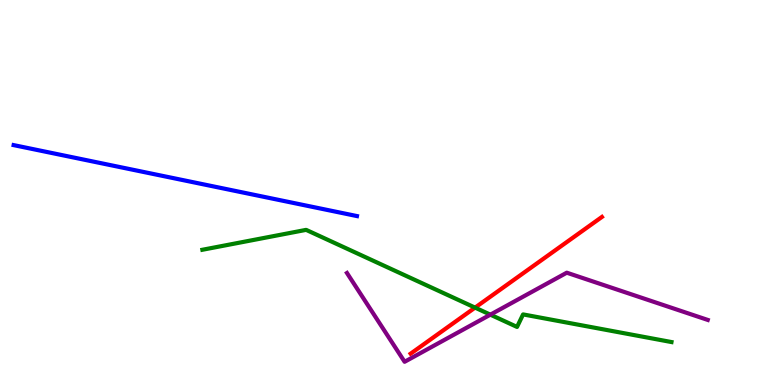[{'lines': ['blue', 'red'], 'intersections': []}, {'lines': ['green', 'red'], 'intersections': [{'x': 6.13, 'y': 2.01}]}, {'lines': ['purple', 'red'], 'intersections': []}, {'lines': ['blue', 'green'], 'intersections': []}, {'lines': ['blue', 'purple'], 'intersections': []}, {'lines': ['green', 'purple'], 'intersections': [{'x': 6.33, 'y': 1.83}]}]